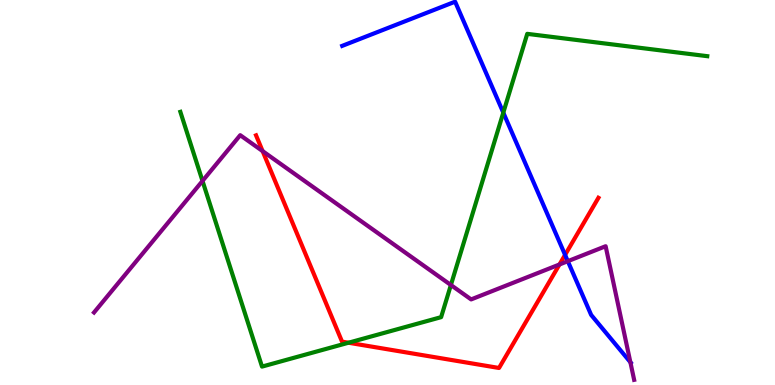[{'lines': ['blue', 'red'], 'intersections': [{'x': 7.29, 'y': 3.38}]}, {'lines': ['green', 'red'], 'intersections': [{'x': 4.5, 'y': 1.1}]}, {'lines': ['purple', 'red'], 'intersections': [{'x': 3.39, 'y': 6.08}, {'x': 7.22, 'y': 3.13}]}, {'lines': ['blue', 'green'], 'intersections': [{'x': 6.49, 'y': 7.07}]}, {'lines': ['blue', 'purple'], 'intersections': [{'x': 7.33, 'y': 3.22}, {'x': 8.13, 'y': 0.592}]}, {'lines': ['green', 'purple'], 'intersections': [{'x': 2.61, 'y': 5.3}, {'x': 5.82, 'y': 2.6}]}]